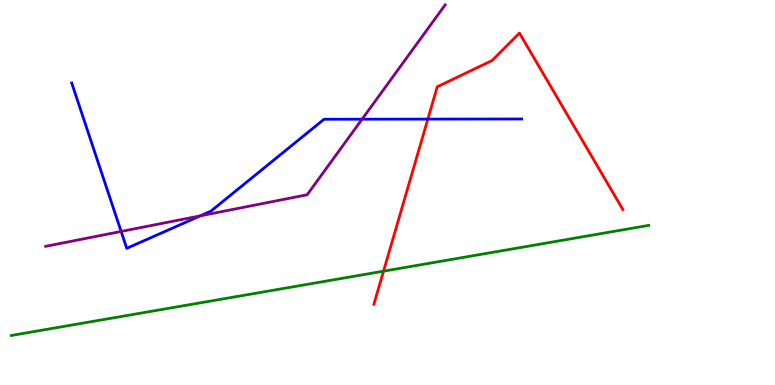[{'lines': ['blue', 'red'], 'intersections': [{'x': 5.52, 'y': 6.91}]}, {'lines': ['green', 'red'], 'intersections': [{'x': 4.95, 'y': 2.96}]}, {'lines': ['purple', 'red'], 'intersections': []}, {'lines': ['blue', 'green'], 'intersections': []}, {'lines': ['blue', 'purple'], 'intersections': [{'x': 1.56, 'y': 3.99}, {'x': 2.58, 'y': 4.39}, {'x': 4.67, 'y': 6.9}]}, {'lines': ['green', 'purple'], 'intersections': []}]